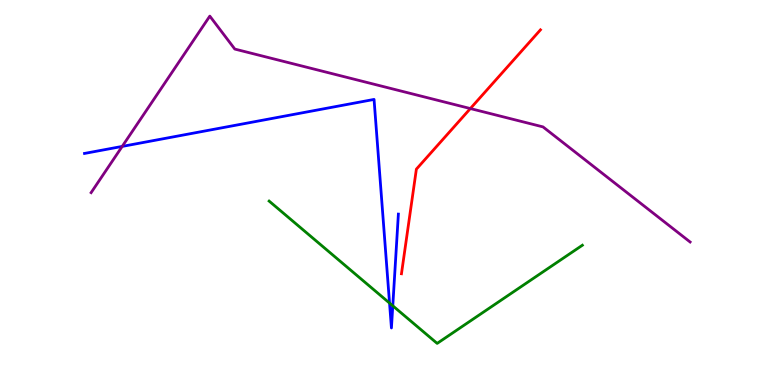[{'lines': ['blue', 'red'], 'intersections': []}, {'lines': ['green', 'red'], 'intersections': []}, {'lines': ['purple', 'red'], 'intersections': [{'x': 6.07, 'y': 7.18}]}, {'lines': ['blue', 'green'], 'intersections': [{'x': 5.03, 'y': 2.13}, {'x': 5.07, 'y': 2.06}]}, {'lines': ['blue', 'purple'], 'intersections': [{'x': 1.58, 'y': 6.2}]}, {'lines': ['green', 'purple'], 'intersections': []}]